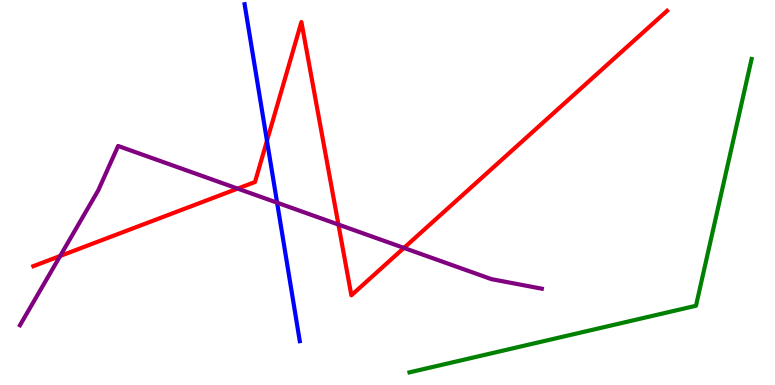[{'lines': ['blue', 'red'], 'intersections': [{'x': 3.44, 'y': 6.34}]}, {'lines': ['green', 'red'], 'intersections': []}, {'lines': ['purple', 'red'], 'intersections': [{'x': 0.776, 'y': 3.35}, {'x': 3.07, 'y': 5.1}, {'x': 4.37, 'y': 4.17}, {'x': 5.21, 'y': 3.56}]}, {'lines': ['blue', 'green'], 'intersections': []}, {'lines': ['blue', 'purple'], 'intersections': [{'x': 3.58, 'y': 4.74}]}, {'lines': ['green', 'purple'], 'intersections': []}]